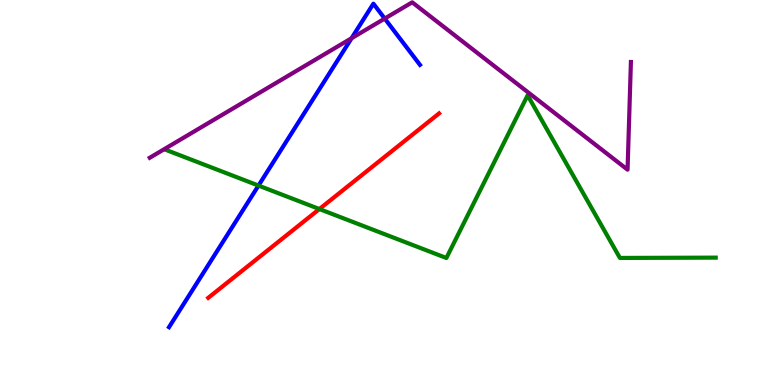[{'lines': ['blue', 'red'], 'intersections': []}, {'lines': ['green', 'red'], 'intersections': [{'x': 4.12, 'y': 4.57}]}, {'lines': ['purple', 'red'], 'intersections': []}, {'lines': ['blue', 'green'], 'intersections': [{'x': 3.34, 'y': 5.18}]}, {'lines': ['blue', 'purple'], 'intersections': [{'x': 4.54, 'y': 9.01}, {'x': 4.96, 'y': 9.52}]}, {'lines': ['green', 'purple'], 'intersections': []}]